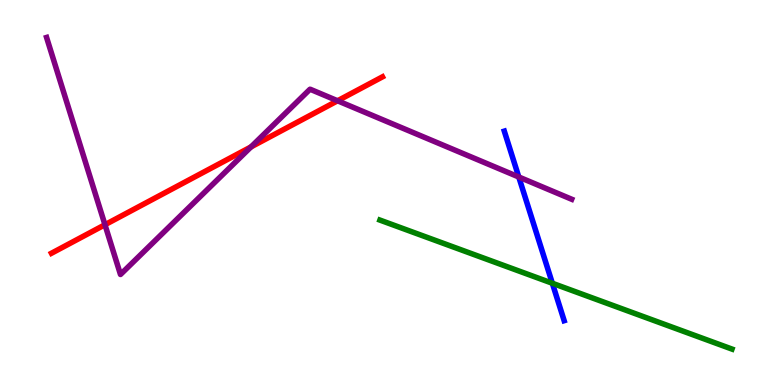[{'lines': ['blue', 'red'], 'intersections': []}, {'lines': ['green', 'red'], 'intersections': []}, {'lines': ['purple', 'red'], 'intersections': [{'x': 1.35, 'y': 4.16}, {'x': 3.24, 'y': 6.18}, {'x': 4.36, 'y': 7.38}]}, {'lines': ['blue', 'green'], 'intersections': [{'x': 7.13, 'y': 2.64}]}, {'lines': ['blue', 'purple'], 'intersections': [{'x': 6.69, 'y': 5.4}]}, {'lines': ['green', 'purple'], 'intersections': []}]